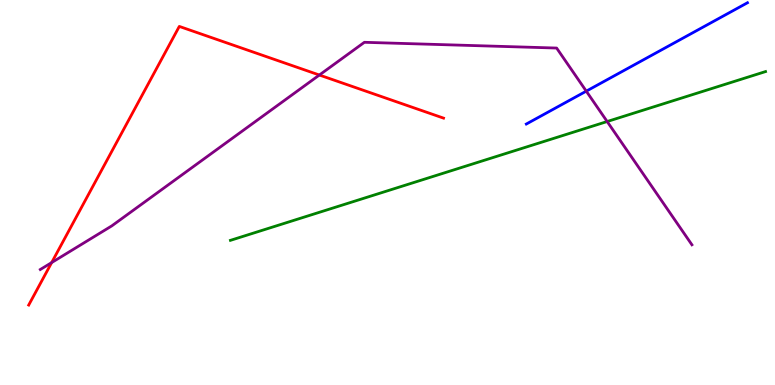[{'lines': ['blue', 'red'], 'intersections': []}, {'lines': ['green', 'red'], 'intersections': []}, {'lines': ['purple', 'red'], 'intersections': [{'x': 0.667, 'y': 3.18}, {'x': 4.12, 'y': 8.05}]}, {'lines': ['blue', 'green'], 'intersections': []}, {'lines': ['blue', 'purple'], 'intersections': [{'x': 7.56, 'y': 7.63}]}, {'lines': ['green', 'purple'], 'intersections': [{'x': 7.83, 'y': 6.84}]}]